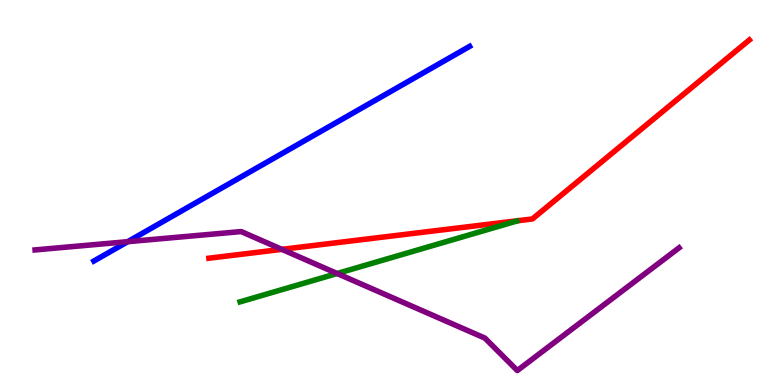[{'lines': ['blue', 'red'], 'intersections': []}, {'lines': ['green', 'red'], 'intersections': []}, {'lines': ['purple', 'red'], 'intersections': [{'x': 3.64, 'y': 3.52}]}, {'lines': ['blue', 'green'], 'intersections': []}, {'lines': ['blue', 'purple'], 'intersections': [{'x': 1.65, 'y': 3.72}]}, {'lines': ['green', 'purple'], 'intersections': [{'x': 4.35, 'y': 2.9}]}]